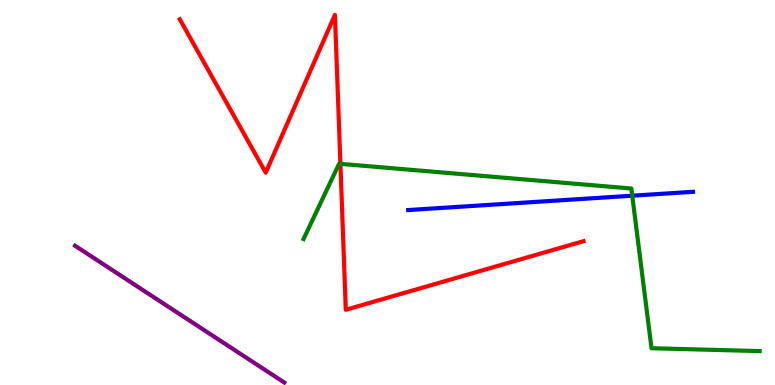[{'lines': ['blue', 'red'], 'intersections': []}, {'lines': ['green', 'red'], 'intersections': [{'x': 4.39, 'y': 5.74}]}, {'lines': ['purple', 'red'], 'intersections': []}, {'lines': ['blue', 'green'], 'intersections': [{'x': 8.16, 'y': 4.92}]}, {'lines': ['blue', 'purple'], 'intersections': []}, {'lines': ['green', 'purple'], 'intersections': []}]